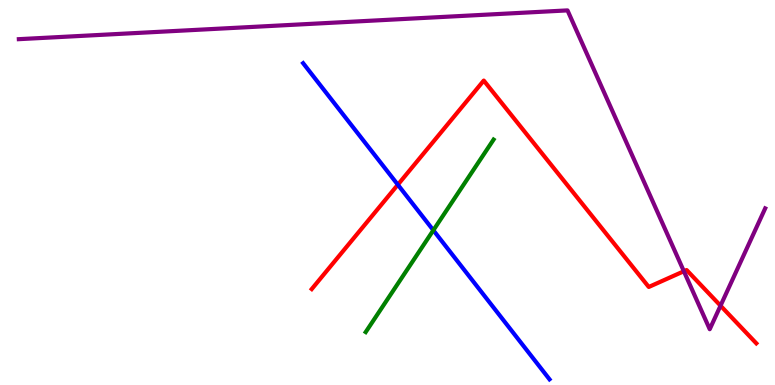[{'lines': ['blue', 'red'], 'intersections': [{'x': 5.13, 'y': 5.2}]}, {'lines': ['green', 'red'], 'intersections': []}, {'lines': ['purple', 'red'], 'intersections': [{'x': 8.82, 'y': 2.95}, {'x': 9.3, 'y': 2.06}]}, {'lines': ['blue', 'green'], 'intersections': [{'x': 5.59, 'y': 4.02}]}, {'lines': ['blue', 'purple'], 'intersections': []}, {'lines': ['green', 'purple'], 'intersections': []}]